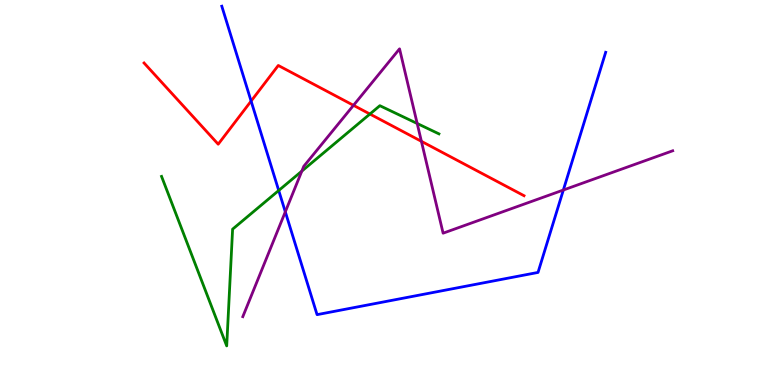[{'lines': ['blue', 'red'], 'intersections': [{'x': 3.24, 'y': 7.37}]}, {'lines': ['green', 'red'], 'intersections': [{'x': 4.77, 'y': 7.04}]}, {'lines': ['purple', 'red'], 'intersections': [{'x': 4.56, 'y': 7.26}, {'x': 5.44, 'y': 6.33}]}, {'lines': ['blue', 'green'], 'intersections': [{'x': 3.6, 'y': 5.05}]}, {'lines': ['blue', 'purple'], 'intersections': [{'x': 3.68, 'y': 4.5}, {'x': 7.27, 'y': 5.06}]}, {'lines': ['green', 'purple'], 'intersections': [{'x': 3.89, 'y': 5.55}, {'x': 5.38, 'y': 6.79}]}]